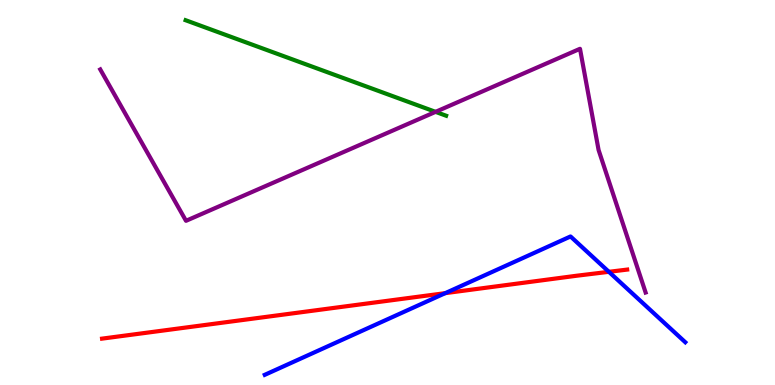[{'lines': ['blue', 'red'], 'intersections': [{'x': 5.75, 'y': 2.39}, {'x': 7.86, 'y': 2.94}]}, {'lines': ['green', 'red'], 'intersections': []}, {'lines': ['purple', 'red'], 'intersections': []}, {'lines': ['blue', 'green'], 'intersections': []}, {'lines': ['blue', 'purple'], 'intersections': []}, {'lines': ['green', 'purple'], 'intersections': [{'x': 5.62, 'y': 7.09}]}]